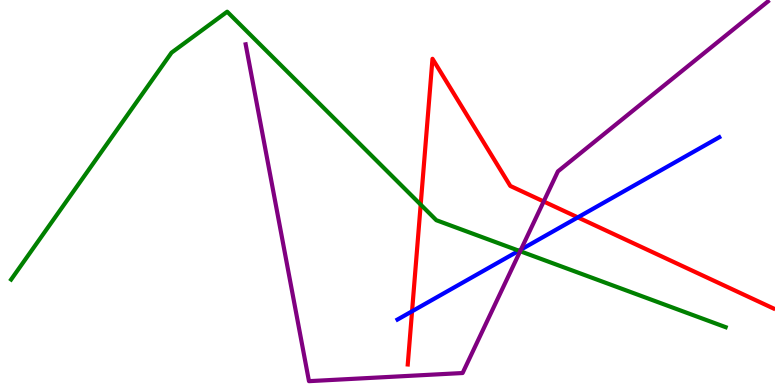[{'lines': ['blue', 'red'], 'intersections': [{'x': 5.32, 'y': 1.91}, {'x': 7.46, 'y': 4.35}]}, {'lines': ['green', 'red'], 'intersections': [{'x': 5.43, 'y': 4.69}]}, {'lines': ['purple', 'red'], 'intersections': [{'x': 7.02, 'y': 4.77}]}, {'lines': ['blue', 'green'], 'intersections': [{'x': 6.7, 'y': 3.49}]}, {'lines': ['blue', 'purple'], 'intersections': [{'x': 6.72, 'y': 3.52}]}, {'lines': ['green', 'purple'], 'intersections': [{'x': 6.71, 'y': 3.48}]}]